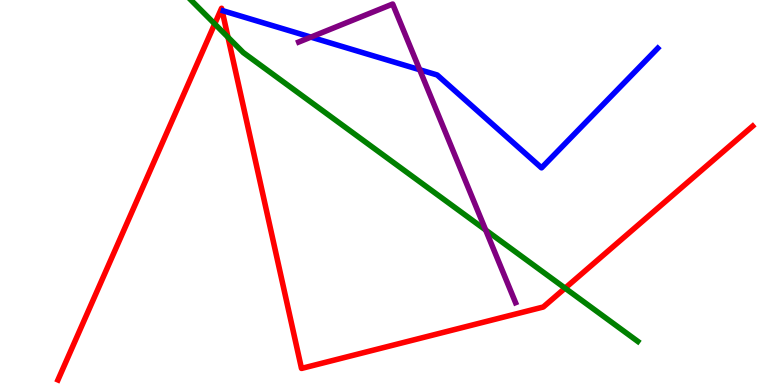[{'lines': ['blue', 'red'], 'intersections': []}, {'lines': ['green', 'red'], 'intersections': [{'x': 2.77, 'y': 9.38}, {'x': 2.94, 'y': 9.03}, {'x': 7.29, 'y': 2.52}]}, {'lines': ['purple', 'red'], 'intersections': []}, {'lines': ['blue', 'green'], 'intersections': []}, {'lines': ['blue', 'purple'], 'intersections': [{'x': 4.01, 'y': 9.04}, {'x': 5.42, 'y': 8.19}]}, {'lines': ['green', 'purple'], 'intersections': [{'x': 6.27, 'y': 4.03}]}]